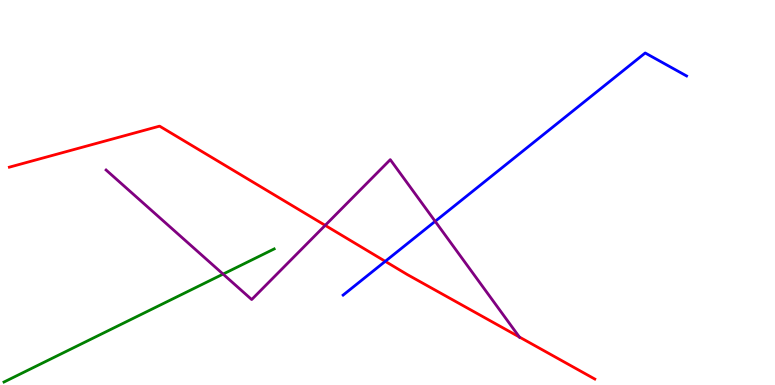[{'lines': ['blue', 'red'], 'intersections': [{'x': 4.97, 'y': 3.21}]}, {'lines': ['green', 'red'], 'intersections': []}, {'lines': ['purple', 'red'], 'intersections': [{'x': 4.2, 'y': 4.15}, {'x': 6.7, 'y': 1.25}]}, {'lines': ['blue', 'green'], 'intersections': []}, {'lines': ['blue', 'purple'], 'intersections': [{'x': 5.62, 'y': 4.25}]}, {'lines': ['green', 'purple'], 'intersections': [{'x': 2.88, 'y': 2.88}]}]